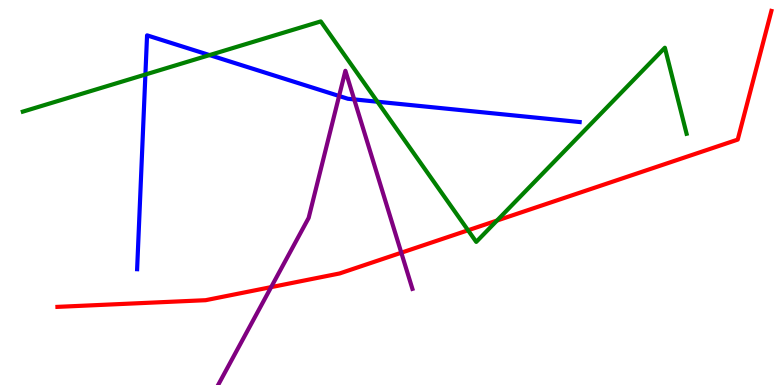[{'lines': ['blue', 'red'], 'intersections': []}, {'lines': ['green', 'red'], 'intersections': [{'x': 6.04, 'y': 4.02}, {'x': 6.41, 'y': 4.27}]}, {'lines': ['purple', 'red'], 'intersections': [{'x': 3.5, 'y': 2.54}, {'x': 5.18, 'y': 3.44}]}, {'lines': ['blue', 'green'], 'intersections': [{'x': 1.88, 'y': 8.06}, {'x': 2.7, 'y': 8.57}, {'x': 4.87, 'y': 7.36}]}, {'lines': ['blue', 'purple'], 'intersections': [{'x': 4.38, 'y': 7.51}, {'x': 4.57, 'y': 7.42}]}, {'lines': ['green', 'purple'], 'intersections': []}]